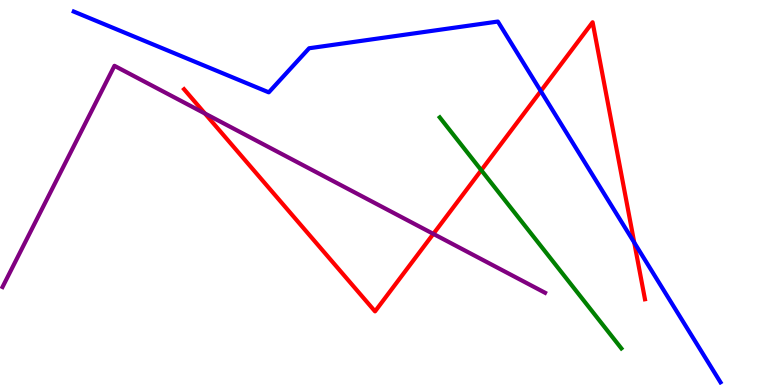[{'lines': ['blue', 'red'], 'intersections': [{'x': 6.98, 'y': 7.63}, {'x': 8.18, 'y': 3.7}]}, {'lines': ['green', 'red'], 'intersections': [{'x': 6.21, 'y': 5.58}]}, {'lines': ['purple', 'red'], 'intersections': [{'x': 2.64, 'y': 7.05}, {'x': 5.59, 'y': 3.93}]}, {'lines': ['blue', 'green'], 'intersections': []}, {'lines': ['blue', 'purple'], 'intersections': []}, {'lines': ['green', 'purple'], 'intersections': []}]